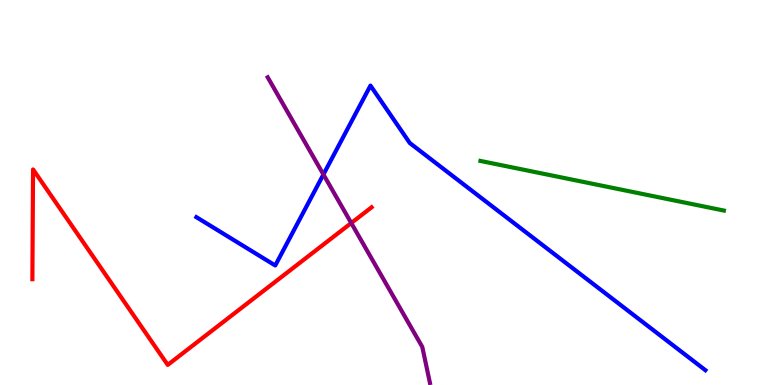[{'lines': ['blue', 'red'], 'intersections': []}, {'lines': ['green', 'red'], 'intersections': []}, {'lines': ['purple', 'red'], 'intersections': [{'x': 4.53, 'y': 4.21}]}, {'lines': ['blue', 'green'], 'intersections': []}, {'lines': ['blue', 'purple'], 'intersections': [{'x': 4.17, 'y': 5.47}]}, {'lines': ['green', 'purple'], 'intersections': []}]